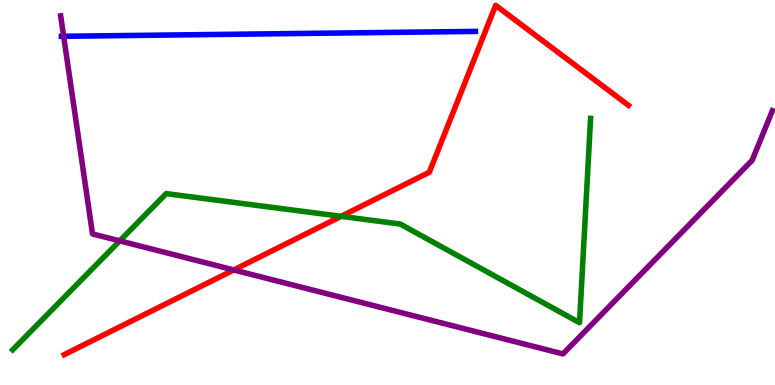[{'lines': ['blue', 'red'], 'intersections': []}, {'lines': ['green', 'red'], 'intersections': [{'x': 4.4, 'y': 4.38}]}, {'lines': ['purple', 'red'], 'intersections': [{'x': 3.02, 'y': 2.99}]}, {'lines': ['blue', 'green'], 'intersections': []}, {'lines': ['blue', 'purple'], 'intersections': [{'x': 0.821, 'y': 9.06}]}, {'lines': ['green', 'purple'], 'intersections': [{'x': 1.55, 'y': 3.74}]}]